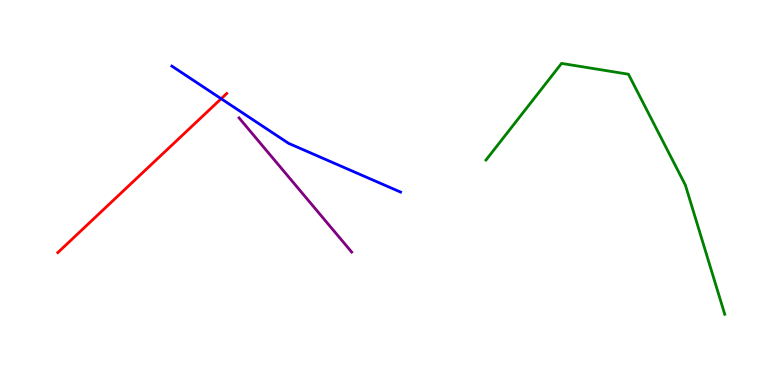[{'lines': ['blue', 'red'], 'intersections': [{'x': 2.85, 'y': 7.44}]}, {'lines': ['green', 'red'], 'intersections': []}, {'lines': ['purple', 'red'], 'intersections': []}, {'lines': ['blue', 'green'], 'intersections': []}, {'lines': ['blue', 'purple'], 'intersections': []}, {'lines': ['green', 'purple'], 'intersections': []}]